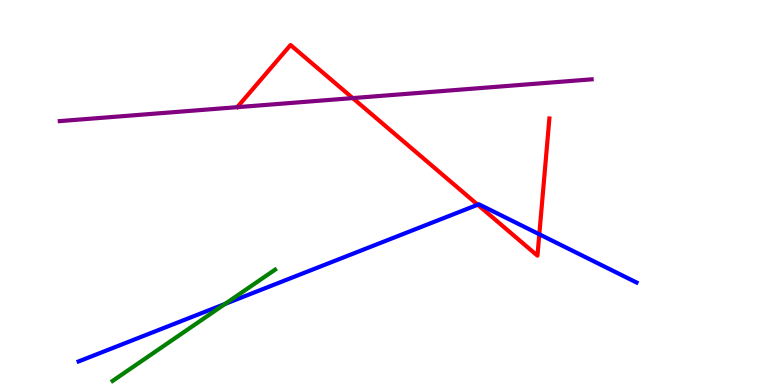[{'lines': ['blue', 'red'], 'intersections': [{'x': 6.16, 'y': 4.68}, {'x': 6.96, 'y': 3.92}]}, {'lines': ['green', 'red'], 'intersections': []}, {'lines': ['purple', 'red'], 'intersections': [{'x': 4.55, 'y': 7.45}]}, {'lines': ['blue', 'green'], 'intersections': [{'x': 2.9, 'y': 2.11}]}, {'lines': ['blue', 'purple'], 'intersections': []}, {'lines': ['green', 'purple'], 'intersections': []}]